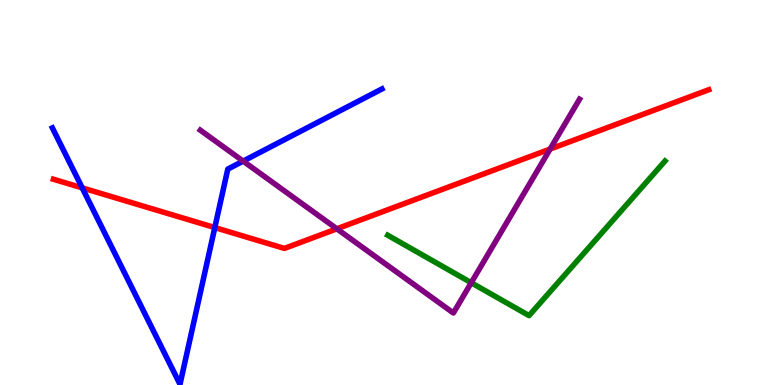[{'lines': ['blue', 'red'], 'intersections': [{'x': 1.06, 'y': 5.12}, {'x': 2.77, 'y': 4.09}]}, {'lines': ['green', 'red'], 'intersections': []}, {'lines': ['purple', 'red'], 'intersections': [{'x': 4.35, 'y': 4.06}, {'x': 7.1, 'y': 6.13}]}, {'lines': ['blue', 'green'], 'intersections': []}, {'lines': ['blue', 'purple'], 'intersections': [{'x': 3.14, 'y': 5.82}]}, {'lines': ['green', 'purple'], 'intersections': [{'x': 6.08, 'y': 2.66}]}]